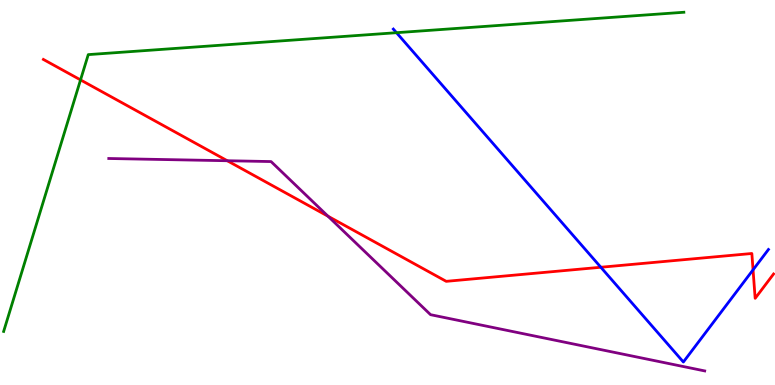[{'lines': ['blue', 'red'], 'intersections': [{'x': 7.75, 'y': 3.06}, {'x': 9.72, 'y': 2.99}]}, {'lines': ['green', 'red'], 'intersections': [{'x': 1.04, 'y': 7.92}]}, {'lines': ['purple', 'red'], 'intersections': [{'x': 2.93, 'y': 5.83}, {'x': 4.23, 'y': 4.38}]}, {'lines': ['blue', 'green'], 'intersections': [{'x': 5.12, 'y': 9.15}]}, {'lines': ['blue', 'purple'], 'intersections': []}, {'lines': ['green', 'purple'], 'intersections': []}]